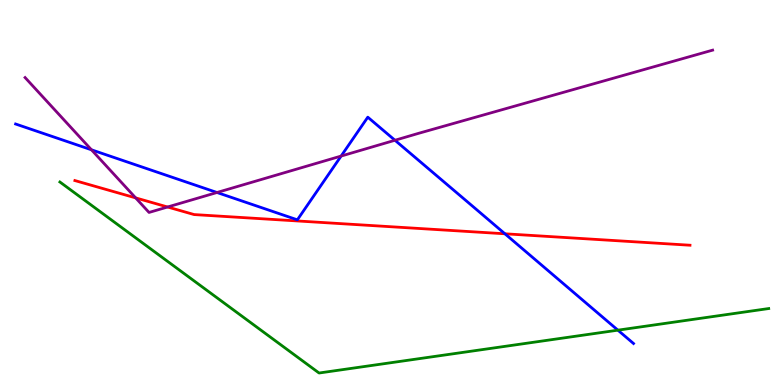[{'lines': ['blue', 'red'], 'intersections': [{'x': 6.52, 'y': 3.93}]}, {'lines': ['green', 'red'], 'intersections': []}, {'lines': ['purple', 'red'], 'intersections': [{'x': 1.75, 'y': 4.86}, {'x': 2.16, 'y': 4.62}]}, {'lines': ['blue', 'green'], 'intersections': [{'x': 7.97, 'y': 1.42}]}, {'lines': ['blue', 'purple'], 'intersections': [{'x': 1.18, 'y': 6.11}, {'x': 2.8, 'y': 5.0}, {'x': 4.4, 'y': 5.95}, {'x': 5.1, 'y': 6.36}]}, {'lines': ['green', 'purple'], 'intersections': []}]